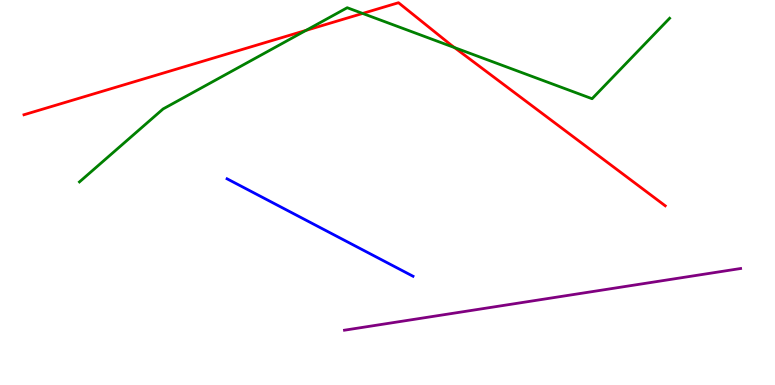[{'lines': ['blue', 'red'], 'intersections': []}, {'lines': ['green', 'red'], 'intersections': [{'x': 3.95, 'y': 9.21}, {'x': 4.68, 'y': 9.65}, {'x': 5.86, 'y': 8.76}]}, {'lines': ['purple', 'red'], 'intersections': []}, {'lines': ['blue', 'green'], 'intersections': []}, {'lines': ['blue', 'purple'], 'intersections': []}, {'lines': ['green', 'purple'], 'intersections': []}]